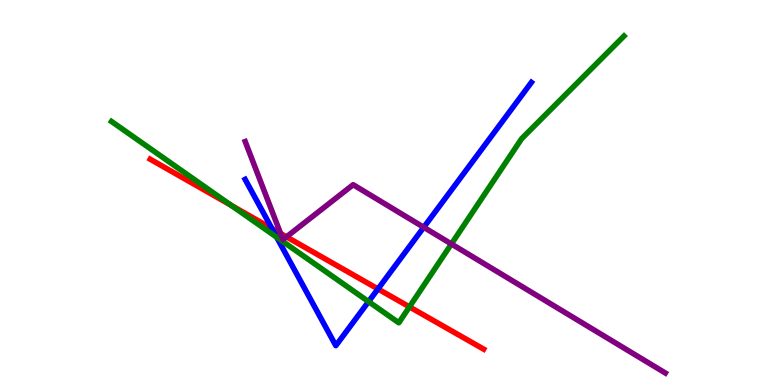[{'lines': ['blue', 'red'], 'intersections': [{'x': 3.51, 'y': 4.06}, {'x': 4.88, 'y': 2.5}]}, {'lines': ['green', 'red'], 'intersections': [{'x': 2.98, 'y': 4.67}, {'x': 5.28, 'y': 2.03}]}, {'lines': ['purple', 'red'], 'intersections': [{'x': 3.62, 'y': 3.94}, {'x': 3.7, 'y': 3.85}]}, {'lines': ['blue', 'green'], 'intersections': [{'x': 3.57, 'y': 3.84}, {'x': 4.76, 'y': 2.17}]}, {'lines': ['blue', 'purple'], 'intersections': [{'x': 5.47, 'y': 4.1}]}, {'lines': ['green', 'purple'], 'intersections': [{'x': 5.82, 'y': 3.66}]}]